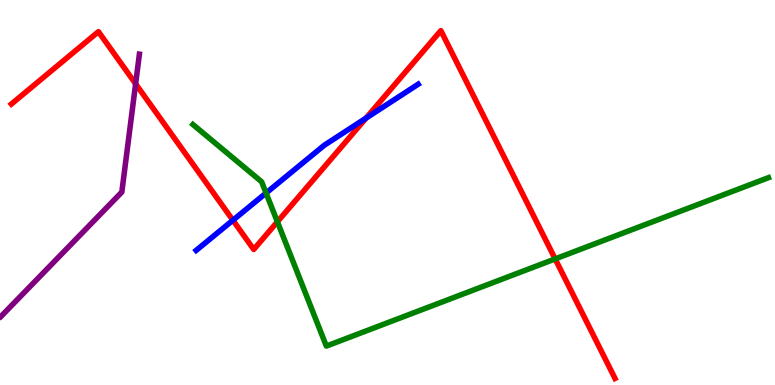[{'lines': ['blue', 'red'], 'intersections': [{'x': 3.01, 'y': 4.28}, {'x': 4.72, 'y': 6.93}]}, {'lines': ['green', 'red'], 'intersections': [{'x': 3.58, 'y': 4.24}, {'x': 7.16, 'y': 3.27}]}, {'lines': ['purple', 'red'], 'intersections': [{'x': 1.75, 'y': 7.82}]}, {'lines': ['blue', 'green'], 'intersections': [{'x': 3.43, 'y': 4.99}]}, {'lines': ['blue', 'purple'], 'intersections': []}, {'lines': ['green', 'purple'], 'intersections': []}]